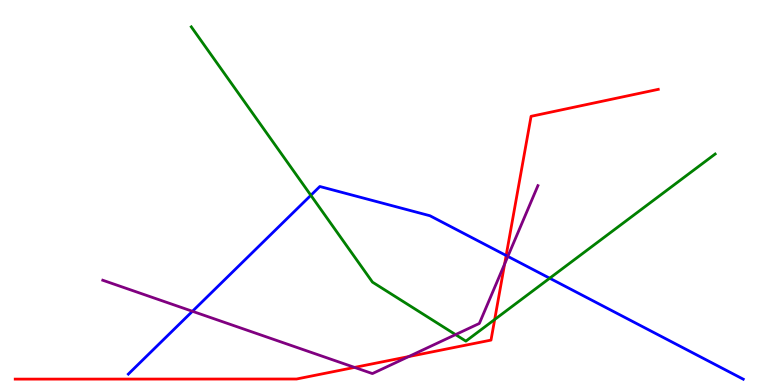[{'lines': ['blue', 'red'], 'intersections': [{'x': 6.53, 'y': 3.36}]}, {'lines': ['green', 'red'], 'intersections': [{'x': 6.38, 'y': 1.7}]}, {'lines': ['purple', 'red'], 'intersections': [{'x': 4.58, 'y': 0.457}, {'x': 5.27, 'y': 0.738}, {'x': 6.51, 'y': 3.14}]}, {'lines': ['blue', 'green'], 'intersections': [{'x': 4.01, 'y': 4.93}, {'x': 7.09, 'y': 2.77}]}, {'lines': ['blue', 'purple'], 'intersections': [{'x': 2.48, 'y': 1.91}, {'x': 6.55, 'y': 3.34}]}, {'lines': ['green', 'purple'], 'intersections': [{'x': 5.88, 'y': 1.31}]}]